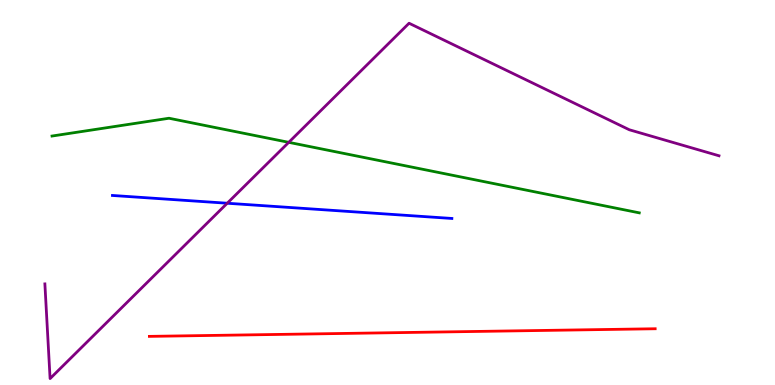[{'lines': ['blue', 'red'], 'intersections': []}, {'lines': ['green', 'red'], 'intersections': []}, {'lines': ['purple', 'red'], 'intersections': []}, {'lines': ['blue', 'green'], 'intersections': []}, {'lines': ['blue', 'purple'], 'intersections': [{'x': 2.93, 'y': 4.72}]}, {'lines': ['green', 'purple'], 'intersections': [{'x': 3.73, 'y': 6.3}]}]